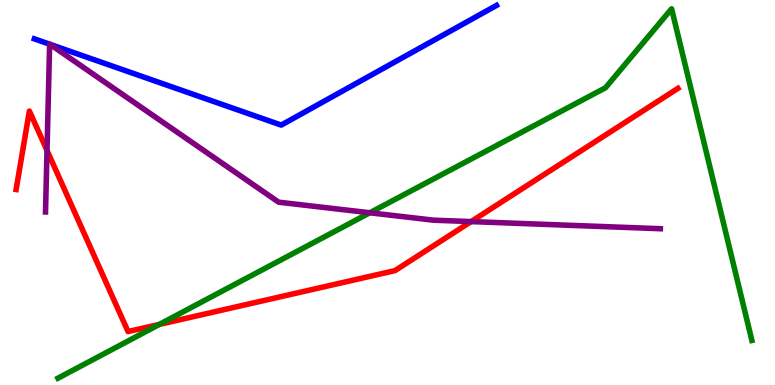[{'lines': ['blue', 'red'], 'intersections': []}, {'lines': ['green', 'red'], 'intersections': [{'x': 2.06, 'y': 1.57}]}, {'lines': ['purple', 'red'], 'intersections': [{'x': 0.607, 'y': 6.09}, {'x': 6.08, 'y': 4.24}]}, {'lines': ['blue', 'green'], 'intersections': []}, {'lines': ['blue', 'purple'], 'intersections': [{'x': 0.64, 'y': 8.85}, {'x': 0.644, 'y': 8.85}]}, {'lines': ['green', 'purple'], 'intersections': [{'x': 4.77, 'y': 4.47}]}]